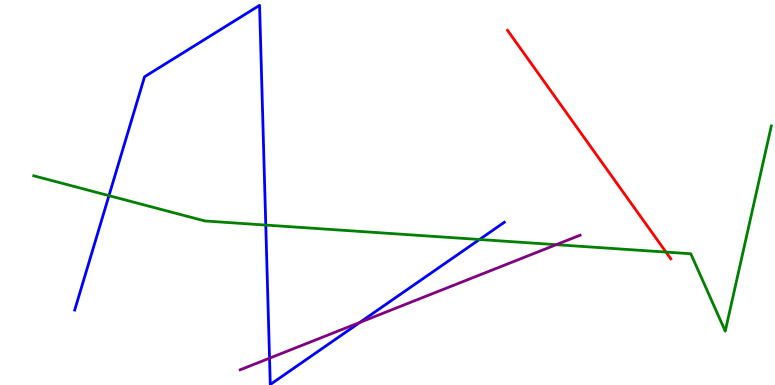[{'lines': ['blue', 'red'], 'intersections': []}, {'lines': ['green', 'red'], 'intersections': [{'x': 8.59, 'y': 3.45}]}, {'lines': ['purple', 'red'], 'intersections': []}, {'lines': ['blue', 'green'], 'intersections': [{'x': 1.41, 'y': 4.92}, {'x': 3.43, 'y': 4.15}, {'x': 6.19, 'y': 3.78}]}, {'lines': ['blue', 'purple'], 'intersections': [{'x': 3.48, 'y': 0.697}, {'x': 4.64, 'y': 1.63}]}, {'lines': ['green', 'purple'], 'intersections': [{'x': 7.18, 'y': 3.64}]}]